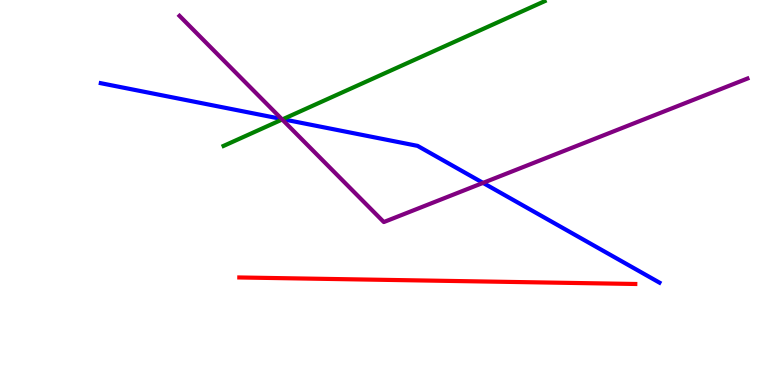[{'lines': ['blue', 'red'], 'intersections': []}, {'lines': ['green', 'red'], 'intersections': []}, {'lines': ['purple', 'red'], 'intersections': []}, {'lines': ['blue', 'green'], 'intersections': [{'x': 3.65, 'y': 6.9}]}, {'lines': ['blue', 'purple'], 'intersections': [{'x': 3.63, 'y': 6.91}, {'x': 6.23, 'y': 5.25}]}, {'lines': ['green', 'purple'], 'intersections': [{'x': 3.64, 'y': 6.9}]}]